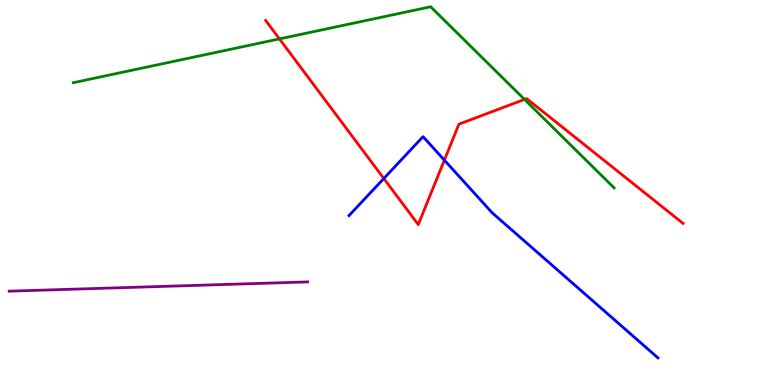[{'lines': ['blue', 'red'], 'intersections': [{'x': 4.95, 'y': 5.36}, {'x': 5.73, 'y': 5.84}]}, {'lines': ['green', 'red'], 'intersections': [{'x': 3.61, 'y': 8.99}, {'x': 6.77, 'y': 7.42}]}, {'lines': ['purple', 'red'], 'intersections': []}, {'lines': ['blue', 'green'], 'intersections': []}, {'lines': ['blue', 'purple'], 'intersections': []}, {'lines': ['green', 'purple'], 'intersections': []}]